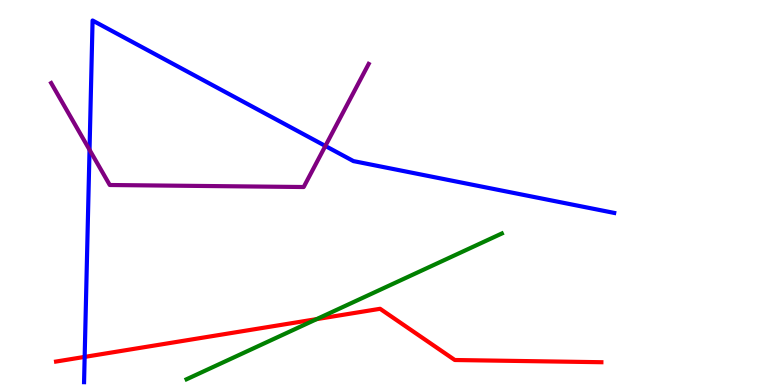[{'lines': ['blue', 'red'], 'intersections': [{'x': 1.09, 'y': 0.73}]}, {'lines': ['green', 'red'], 'intersections': [{'x': 4.09, 'y': 1.71}]}, {'lines': ['purple', 'red'], 'intersections': []}, {'lines': ['blue', 'green'], 'intersections': []}, {'lines': ['blue', 'purple'], 'intersections': [{'x': 1.16, 'y': 6.11}, {'x': 4.2, 'y': 6.21}]}, {'lines': ['green', 'purple'], 'intersections': []}]